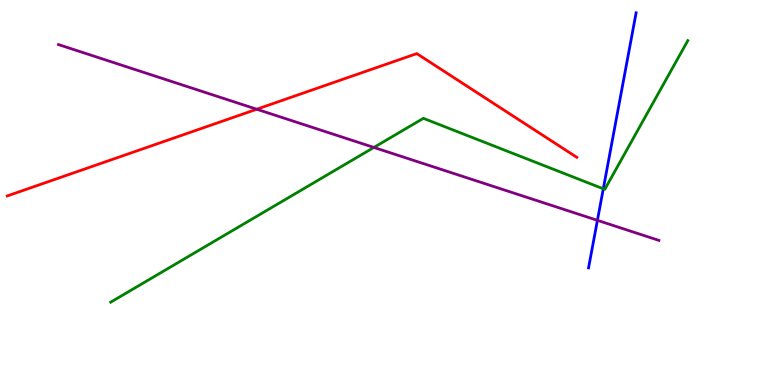[{'lines': ['blue', 'red'], 'intersections': []}, {'lines': ['green', 'red'], 'intersections': []}, {'lines': ['purple', 'red'], 'intersections': [{'x': 3.31, 'y': 7.16}]}, {'lines': ['blue', 'green'], 'intersections': [{'x': 7.78, 'y': 5.1}]}, {'lines': ['blue', 'purple'], 'intersections': [{'x': 7.71, 'y': 4.28}]}, {'lines': ['green', 'purple'], 'intersections': [{'x': 4.82, 'y': 6.17}]}]